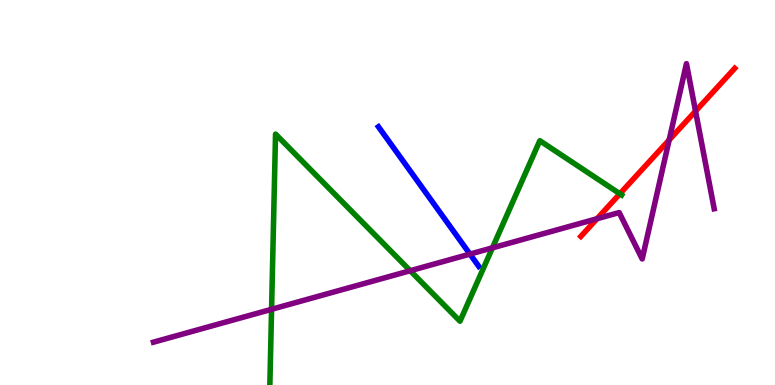[{'lines': ['blue', 'red'], 'intersections': []}, {'lines': ['green', 'red'], 'intersections': [{'x': 8.0, 'y': 4.97}]}, {'lines': ['purple', 'red'], 'intersections': [{'x': 7.7, 'y': 4.32}, {'x': 8.63, 'y': 6.36}, {'x': 8.97, 'y': 7.11}]}, {'lines': ['blue', 'green'], 'intersections': []}, {'lines': ['blue', 'purple'], 'intersections': [{'x': 6.06, 'y': 3.4}]}, {'lines': ['green', 'purple'], 'intersections': [{'x': 3.5, 'y': 1.97}, {'x': 5.29, 'y': 2.97}, {'x': 6.35, 'y': 3.56}]}]